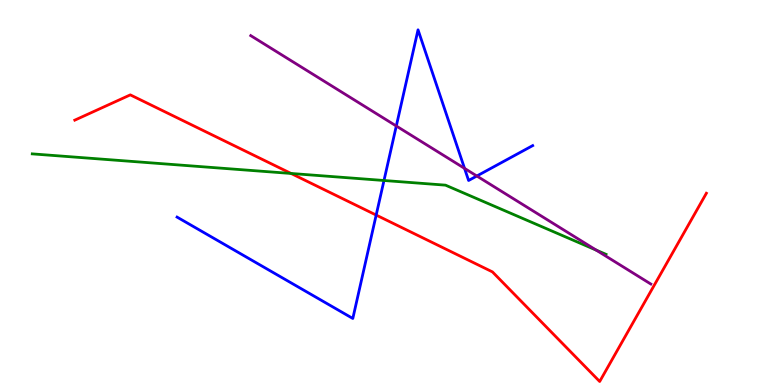[{'lines': ['blue', 'red'], 'intersections': [{'x': 4.85, 'y': 4.41}]}, {'lines': ['green', 'red'], 'intersections': [{'x': 3.76, 'y': 5.49}]}, {'lines': ['purple', 'red'], 'intersections': []}, {'lines': ['blue', 'green'], 'intersections': [{'x': 4.95, 'y': 5.31}]}, {'lines': ['blue', 'purple'], 'intersections': [{'x': 5.11, 'y': 6.73}, {'x': 5.99, 'y': 5.63}, {'x': 6.15, 'y': 5.43}]}, {'lines': ['green', 'purple'], 'intersections': [{'x': 7.69, 'y': 3.5}]}]